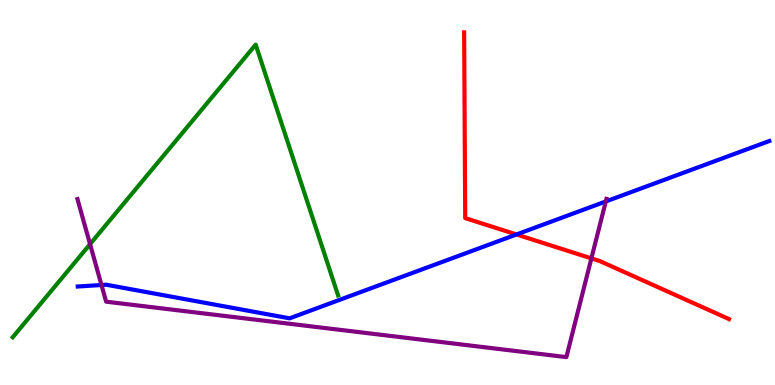[{'lines': ['blue', 'red'], 'intersections': [{'x': 6.66, 'y': 3.91}]}, {'lines': ['green', 'red'], 'intersections': []}, {'lines': ['purple', 'red'], 'intersections': [{'x': 7.63, 'y': 3.29}]}, {'lines': ['blue', 'green'], 'intersections': []}, {'lines': ['blue', 'purple'], 'intersections': [{'x': 1.31, 'y': 2.6}, {'x': 7.82, 'y': 4.77}]}, {'lines': ['green', 'purple'], 'intersections': [{'x': 1.16, 'y': 3.66}]}]